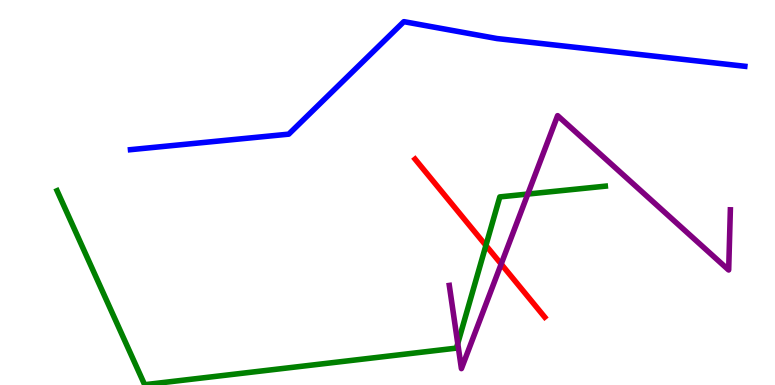[{'lines': ['blue', 'red'], 'intersections': []}, {'lines': ['green', 'red'], 'intersections': [{'x': 6.27, 'y': 3.63}]}, {'lines': ['purple', 'red'], 'intersections': [{'x': 6.47, 'y': 3.14}]}, {'lines': ['blue', 'green'], 'intersections': []}, {'lines': ['blue', 'purple'], 'intersections': []}, {'lines': ['green', 'purple'], 'intersections': [{'x': 5.91, 'y': 1.08}, {'x': 6.81, 'y': 4.96}]}]